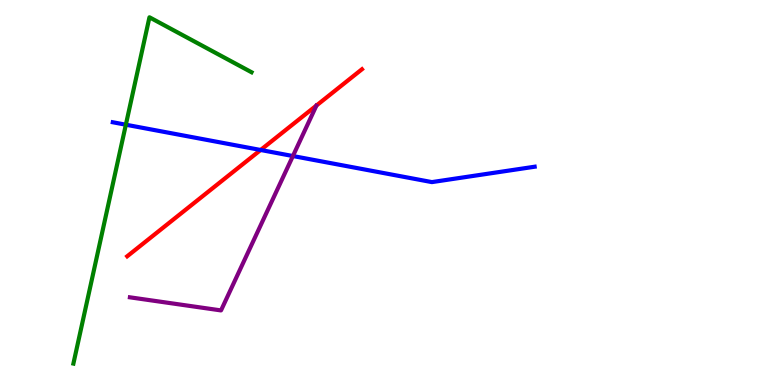[{'lines': ['blue', 'red'], 'intersections': [{'x': 3.36, 'y': 6.1}]}, {'lines': ['green', 'red'], 'intersections': []}, {'lines': ['purple', 'red'], 'intersections': []}, {'lines': ['blue', 'green'], 'intersections': [{'x': 1.62, 'y': 6.76}]}, {'lines': ['blue', 'purple'], 'intersections': [{'x': 3.78, 'y': 5.95}]}, {'lines': ['green', 'purple'], 'intersections': []}]